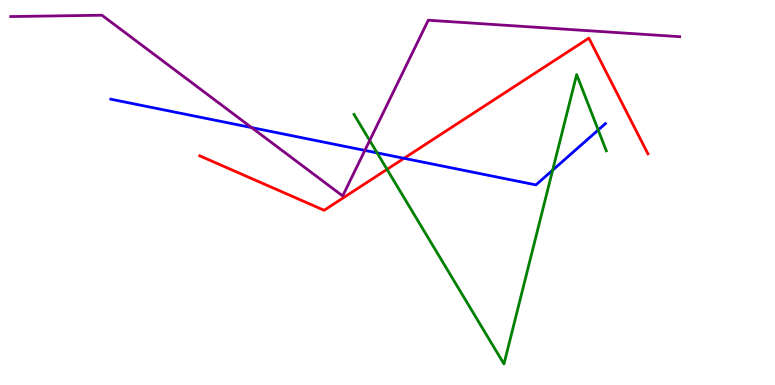[{'lines': ['blue', 'red'], 'intersections': [{'x': 5.21, 'y': 5.89}]}, {'lines': ['green', 'red'], 'intersections': [{'x': 4.99, 'y': 5.6}]}, {'lines': ['purple', 'red'], 'intersections': []}, {'lines': ['blue', 'green'], 'intersections': [{'x': 4.87, 'y': 6.03}, {'x': 7.13, 'y': 5.58}, {'x': 7.72, 'y': 6.62}]}, {'lines': ['blue', 'purple'], 'intersections': [{'x': 3.25, 'y': 6.69}, {'x': 4.71, 'y': 6.09}]}, {'lines': ['green', 'purple'], 'intersections': [{'x': 4.77, 'y': 6.35}]}]